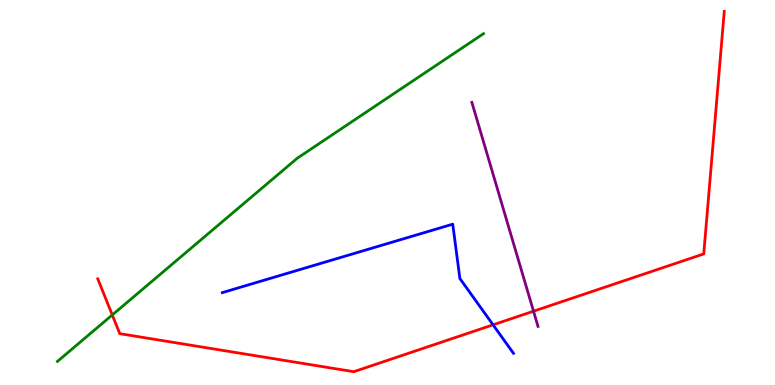[{'lines': ['blue', 'red'], 'intersections': [{'x': 6.36, 'y': 1.56}]}, {'lines': ['green', 'red'], 'intersections': [{'x': 1.45, 'y': 1.82}]}, {'lines': ['purple', 'red'], 'intersections': [{'x': 6.88, 'y': 1.92}]}, {'lines': ['blue', 'green'], 'intersections': []}, {'lines': ['blue', 'purple'], 'intersections': []}, {'lines': ['green', 'purple'], 'intersections': []}]